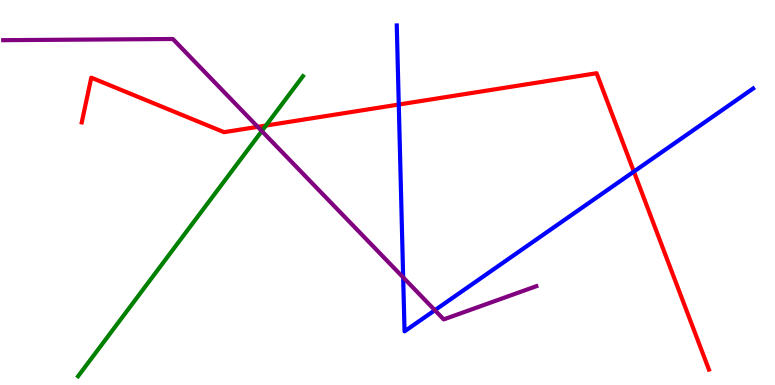[{'lines': ['blue', 'red'], 'intersections': [{'x': 5.15, 'y': 7.28}, {'x': 8.18, 'y': 5.54}]}, {'lines': ['green', 'red'], 'intersections': [{'x': 3.43, 'y': 6.74}]}, {'lines': ['purple', 'red'], 'intersections': [{'x': 3.33, 'y': 6.71}]}, {'lines': ['blue', 'green'], 'intersections': []}, {'lines': ['blue', 'purple'], 'intersections': [{'x': 5.2, 'y': 2.79}, {'x': 5.61, 'y': 1.94}]}, {'lines': ['green', 'purple'], 'intersections': [{'x': 3.38, 'y': 6.6}]}]